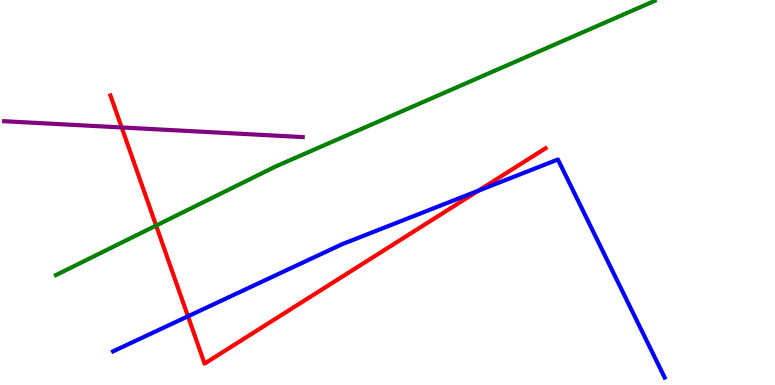[{'lines': ['blue', 'red'], 'intersections': [{'x': 2.43, 'y': 1.78}, {'x': 6.17, 'y': 5.05}]}, {'lines': ['green', 'red'], 'intersections': [{'x': 2.01, 'y': 4.14}]}, {'lines': ['purple', 'red'], 'intersections': [{'x': 1.57, 'y': 6.69}]}, {'lines': ['blue', 'green'], 'intersections': []}, {'lines': ['blue', 'purple'], 'intersections': []}, {'lines': ['green', 'purple'], 'intersections': []}]